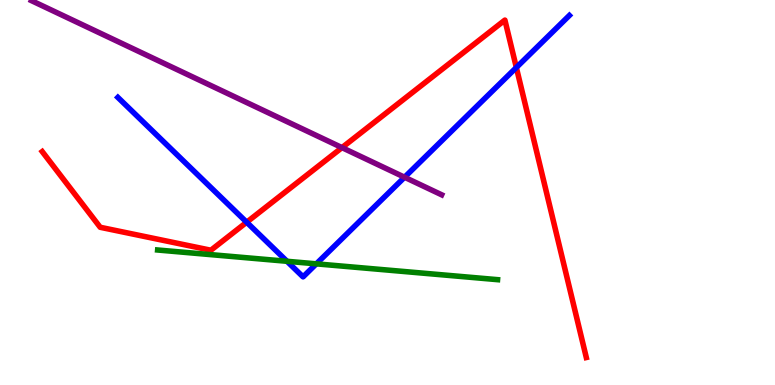[{'lines': ['blue', 'red'], 'intersections': [{'x': 3.18, 'y': 4.23}, {'x': 6.66, 'y': 8.25}]}, {'lines': ['green', 'red'], 'intersections': []}, {'lines': ['purple', 'red'], 'intersections': [{'x': 4.41, 'y': 6.17}]}, {'lines': ['blue', 'green'], 'intersections': [{'x': 3.7, 'y': 3.21}, {'x': 4.08, 'y': 3.15}]}, {'lines': ['blue', 'purple'], 'intersections': [{'x': 5.22, 'y': 5.4}]}, {'lines': ['green', 'purple'], 'intersections': []}]